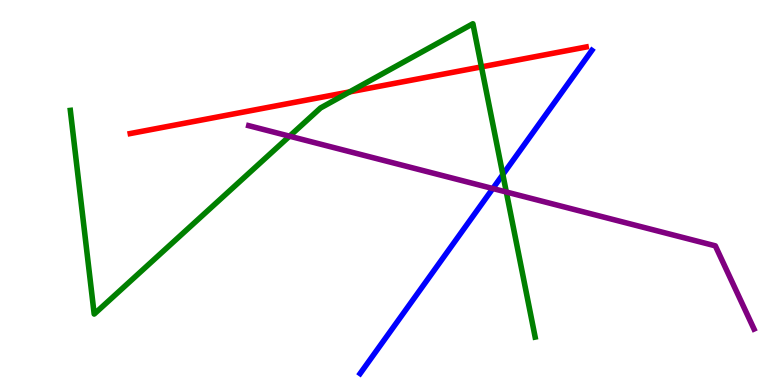[{'lines': ['blue', 'red'], 'intersections': []}, {'lines': ['green', 'red'], 'intersections': [{'x': 4.51, 'y': 7.61}, {'x': 6.21, 'y': 8.26}]}, {'lines': ['purple', 'red'], 'intersections': []}, {'lines': ['blue', 'green'], 'intersections': [{'x': 6.49, 'y': 5.47}]}, {'lines': ['blue', 'purple'], 'intersections': [{'x': 6.36, 'y': 5.1}]}, {'lines': ['green', 'purple'], 'intersections': [{'x': 3.74, 'y': 6.46}, {'x': 6.53, 'y': 5.01}]}]